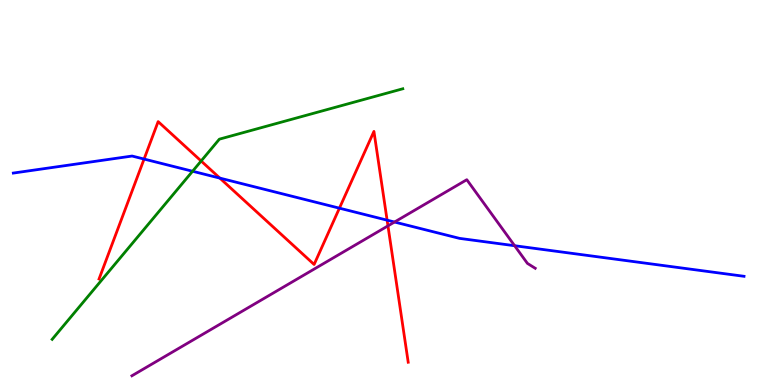[{'lines': ['blue', 'red'], 'intersections': [{'x': 1.86, 'y': 5.87}, {'x': 2.84, 'y': 5.37}, {'x': 4.38, 'y': 4.59}, {'x': 5.0, 'y': 4.28}]}, {'lines': ['green', 'red'], 'intersections': [{'x': 2.6, 'y': 5.82}]}, {'lines': ['purple', 'red'], 'intersections': [{'x': 5.01, 'y': 4.13}]}, {'lines': ['blue', 'green'], 'intersections': [{'x': 2.48, 'y': 5.55}]}, {'lines': ['blue', 'purple'], 'intersections': [{'x': 5.09, 'y': 4.23}, {'x': 6.64, 'y': 3.62}]}, {'lines': ['green', 'purple'], 'intersections': []}]